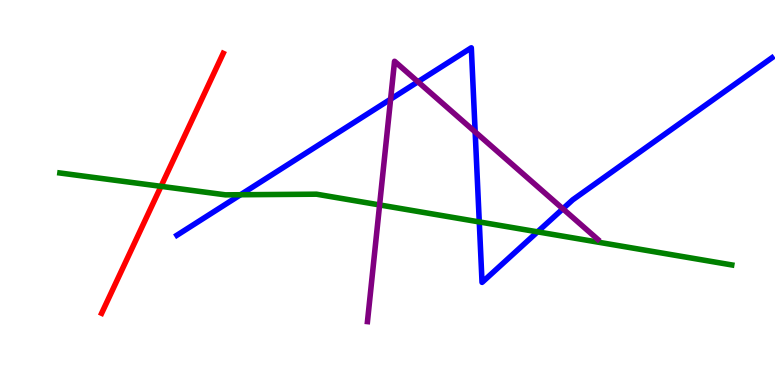[{'lines': ['blue', 'red'], 'intersections': []}, {'lines': ['green', 'red'], 'intersections': [{'x': 2.08, 'y': 5.16}]}, {'lines': ['purple', 'red'], 'intersections': []}, {'lines': ['blue', 'green'], 'intersections': [{'x': 3.1, 'y': 4.94}, {'x': 6.18, 'y': 4.24}, {'x': 6.94, 'y': 3.98}]}, {'lines': ['blue', 'purple'], 'intersections': [{'x': 5.04, 'y': 7.42}, {'x': 5.39, 'y': 7.88}, {'x': 6.13, 'y': 6.57}, {'x': 7.26, 'y': 4.58}]}, {'lines': ['green', 'purple'], 'intersections': [{'x': 4.9, 'y': 4.68}]}]